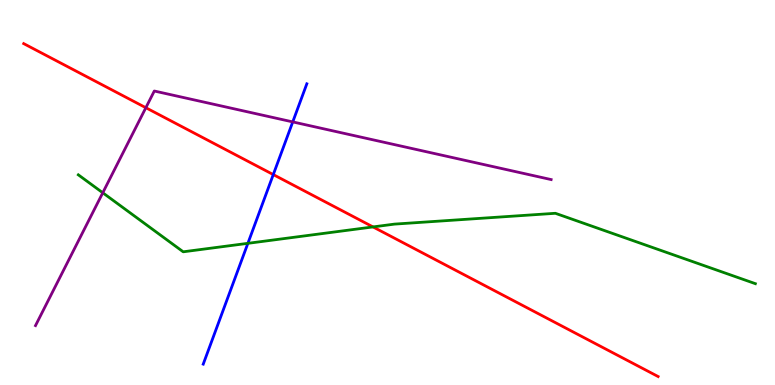[{'lines': ['blue', 'red'], 'intersections': [{'x': 3.53, 'y': 5.47}]}, {'lines': ['green', 'red'], 'intersections': [{'x': 4.81, 'y': 4.11}]}, {'lines': ['purple', 'red'], 'intersections': [{'x': 1.88, 'y': 7.2}]}, {'lines': ['blue', 'green'], 'intersections': [{'x': 3.2, 'y': 3.68}]}, {'lines': ['blue', 'purple'], 'intersections': [{'x': 3.78, 'y': 6.83}]}, {'lines': ['green', 'purple'], 'intersections': [{'x': 1.33, 'y': 4.99}]}]